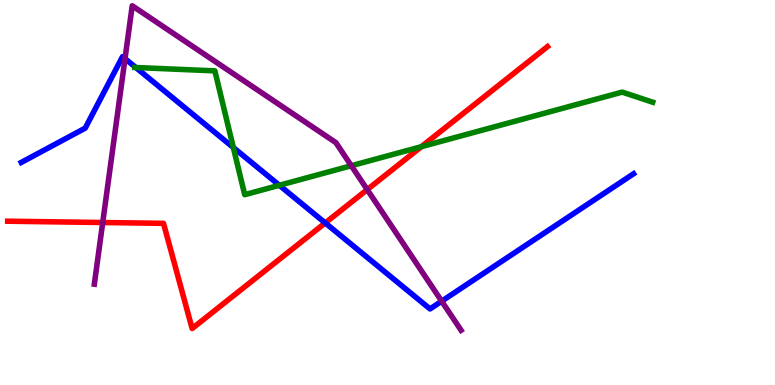[{'lines': ['blue', 'red'], 'intersections': [{'x': 4.2, 'y': 4.21}]}, {'lines': ['green', 'red'], 'intersections': [{'x': 5.44, 'y': 6.19}]}, {'lines': ['purple', 'red'], 'intersections': [{'x': 1.33, 'y': 4.22}, {'x': 4.74, 'y': 5.08}]}, {'lines': ['blue', 'green'], 'intersections': [{'x': 1.75, 'y': 8.25}, {'x': 3.01, 'y': 6.17}, {'x': 3.6, 'y': 5.19}]}, {'lines': ['blue', 'purple'], 'intersections': [{'x': 1.61, 'y': 8.48}, {'x': 5.7, 'y': 2.18}]}, {'lines': ['green', 'purple'], 'intersections': [{'x': 4.53, 'y': 5.7}]}]